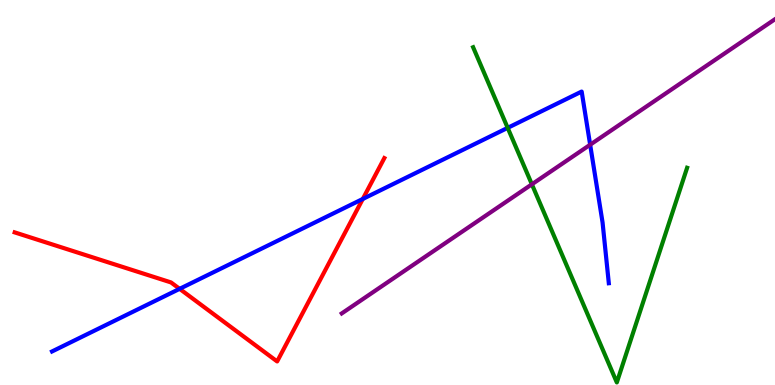[{'lines': ['blue', 'red'], 'intersections': [{'x': 2.32, 'y': 2.5}, {'x': 4.68, 'y': 4.83}]}, {'lines': ['green', 'red'], 'intersections': []}, {'lines': ['purple', 'red'], 'intersections': []}, {'lines': ['blue', 'green'], 'intersections': [{'x': 6.55, 'y': 6.68}]}, {'lines': ['blue', 'purple'], 'intersections': [{'x': 7.61, 'y': 6.24}]}, {'lines': ['green', 'purple'], 'intersections': [{'x': 6.86, 'y': 5.21}]}]